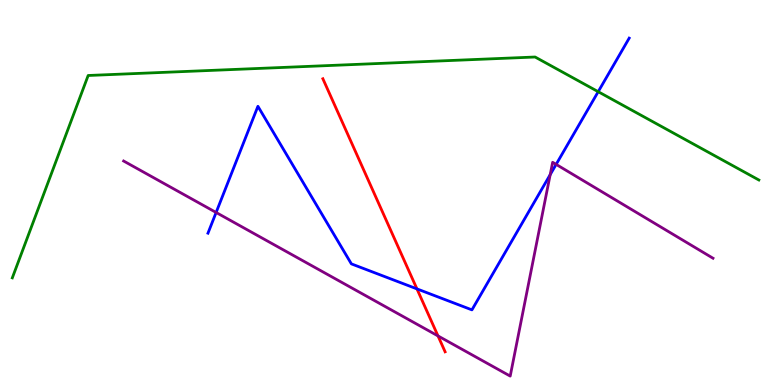[{'lines': ['blue', 'red'], 'intersections': [{'x': 5.38, 'y': 2.5}]}, {'lines': ['green', 'red'], 'intersections': []}, {'lines': ['purple', 'red'], 'intersections': [{'x': 5.65, 'y': 1.27}]}, {'lines': ['blue', 'green'], 'intersections': [{'x': 7.72, 'y': 7.62}]}, {'lines': ['blue', 'purple'], 'intersections': [{'x': 2.79, 'y': 4.48}, {'x': 7.1, 'y': 5.46}, {'x': 7.18, 'y': 5.73}]}, {'lines': ['green', 'purple'], 'intersections': []}]